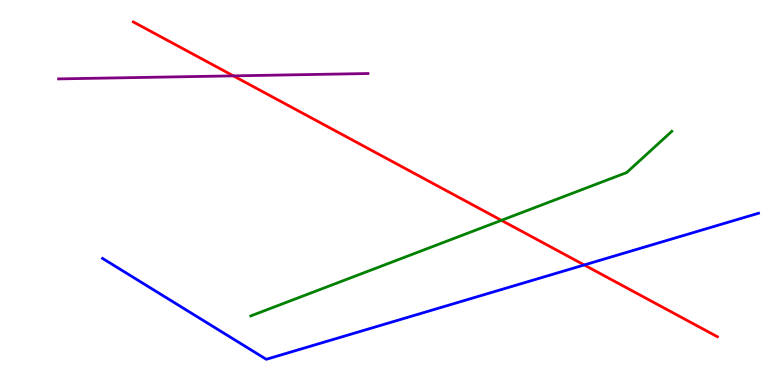[{'lines': ['blue', 'red'], 'intersections': [{'x': 7.54, 'y': 3.12}]}, {'lines': ['green', 'red'], 'intersections': [{'x': 6.47, 'y': 4.28}]}, {'lines': ['purple', 'red'], 'intersections': [{'x': 3.01, 'y': 8.03}]}, {'lines': ['blue', 'green'], 'intersections': []}, {'lines': ['blue', 'purple'], 'intersections': []}, {'lines': ['green', 'purple'], 'intersections': []}]